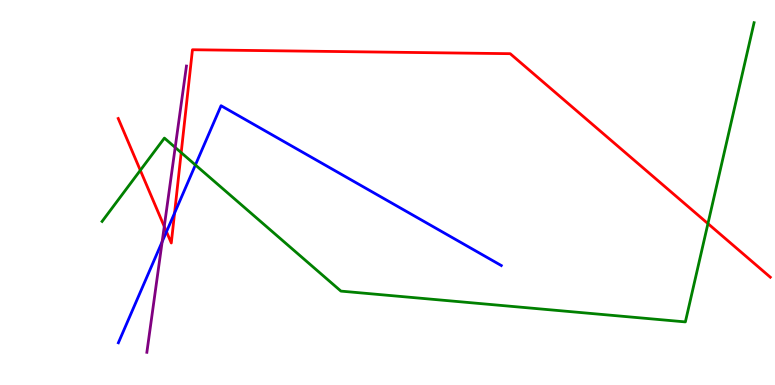[{'lines': ['blue', 'red'], 'intersections': [{'x': 2.15, 'y': 3.98}, {'x': 2.25, 'y': 4.47}]}, {'lines': ['green', 'red'], 'intersections': [{'x': 1.81, 'y': 5.58}, {'x': 2.34, 'y': 6.04}, {'x': 9.13, 'y': 4.19}]}, {'lines': ['purple', 'red'], 'intersections': [{'x': 2.12, 'y': 4.12}]}, {'lines': ['blue', 'green'], 'intersections': [{'x': 2.52, 'y': 5.72}]}, {'lines': ['blue', 'purple'], 'intersections': [{'x': 2.09, 'y': 3.72}]}, {'lines': ['green', 'purple'], 'intersections': [{'x': 2.26, 'y': 6.17}]}]